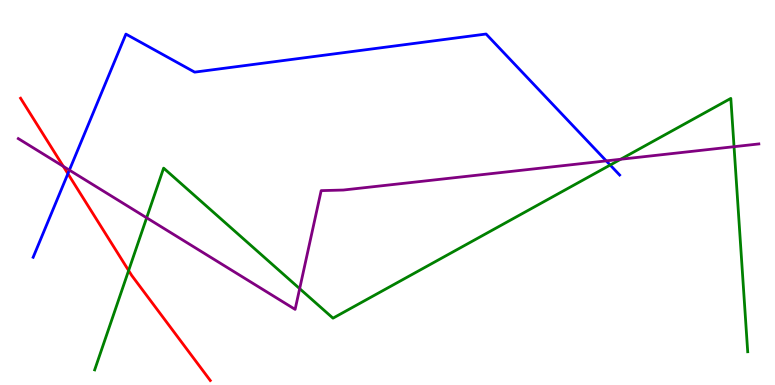[{'lines': ['blue', 'red'], 'intersections': [{'x': 0.876, 'y': 5.49}]}, {'lines': ['green', 'red'], 'intersections': [{'x': 1.66, 'y': 2.97}]}, {'lines': ['purple', 'red'], 'intersections': [{'x': 0.817, 'y': 5.68}]}, {'lines': ['blue', 'green'], 'intersections': [{'x': 7.87, 'y': 5.71}]}, {'lines': ['blue', 'purple'], 'intersections': [{'x': 0.895, 'y': 5.58}, {'x': 7.82, 'y': 5.82}]}, {'lines': ['green', 'purple'], 'intersections': [{'x': 1.89, 'y': 4.34}, {'x': 3.87, 'y': 2.5}, {'x': 8.01, 'y': 5.86}, {'x': 9.47, 'y': 6.19}]}]